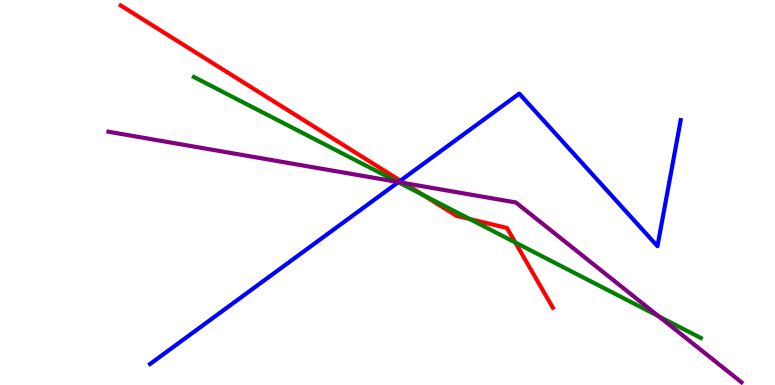[{'lines': ['blue', 'red'], 'intersections': [{'x': 5.17, 'y': 5.31}]}, {'lines': ['green', 'red'], 'intersections': [{'x': 5.47, 'y': 4.93}, {'x': 6.06, 'y': 4.31}, {'x': 6.65, 'y': 3.7}]}, {'lines': ['purple', 'red'], 'intersections': [{'x': 5.21, 'y': 5.25}]}, {'lines': ['blue', 'green'], 'intersections': [{'x': 5.14, 'y': 5.27}]}, {'lines': ['blue', 'purple'], 'intersections': [{'x': 5.14, 'y': 5.27}]}, {'lines': ['green', 'purple'], 'intersections': [{'x': 5.13, 'y': 5.27}, {'x': 8.5, 'y': 1.78}]}]